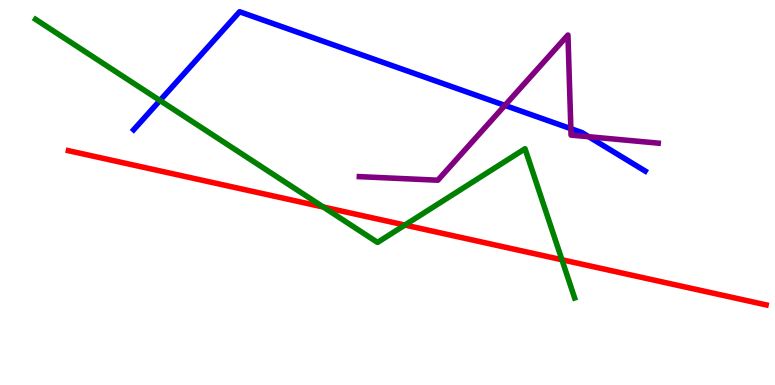[{'lines': ['blue', 'red'], 'intersections': []}, {'lines': ['green', 'red'], 'intersections': [{'x': 4.17, 'y': 4.62}, {'x': 5.22, 'y': 4.15}, {'x': 7.25, 'y': 3.25}]}, {'lines': ['purple', 'red'], 'intersections': []}, {'lines': ['blue', 'green'], 'intersections': [{'x': 2.06, 'y': 7.39}]}, {'lines': ['blue', 'purple'], 'intersections': [{'x': 6.51, 'y': 7.26}, {'x': 7.37, 'y': 6.66}, {'x': 7.6, 'y': 6.45}]}, {'lines': ['green', 'purple'], 'intersections': []}]